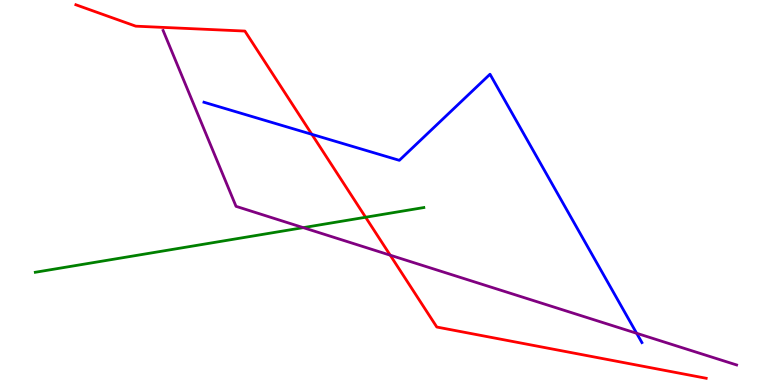[{'lines': ['blue', 'red'], 'intersections': [{'x': 4.02, 'y': 6.51}]}, {'lines': ['green', 'red'], 'intersections': [{'x': 4.72, 'y': 4.36}]}, {'lines': ['purple', 'red'], 'intersections': [{'x': 5.04, 'y': 3.37}]}, {'lines': ['blue', 'green'], 'intersections': []}, {'lines': ['blue', 'purple'], 'intersections': [{'x': 8.21, 'y': 1.34}]}, {'lines': ['green', 'purple'], 'intersections': [{'x': 3.91, 'y': 4.09}]}]